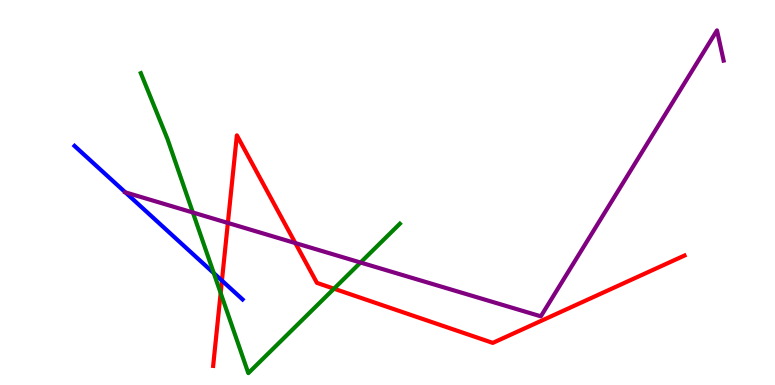[{'lines': ['blue', 'red'], 'intersections': [{'x': 2.86, 'y': 2.71}]}, {'lines': ['green', 'red'], 'intersections': [{'x': 2.85, 'y': 2.39}, {'x': 4.31, 'y': 2.5}]}, {'lines': ['purple', 'red'], 'intersections': [{'x': 2.94, 'y': 4.21}, {'x': 3.81, 'y': 3.69}]}, {'lines': ['blue', 'green'], 'intersections': [{'x': 2.76, 'y': 2.91}]}, {'lines': ['blue', 'purple'], 'intersections': [{'x': 1.62, 'y': 5.0}]}, {'lines': ['green', 'purple'], 'intersections': [{'x': 2.49, 'y': 4.48}, {'x': 4.65, 'y': 3.18}]}]